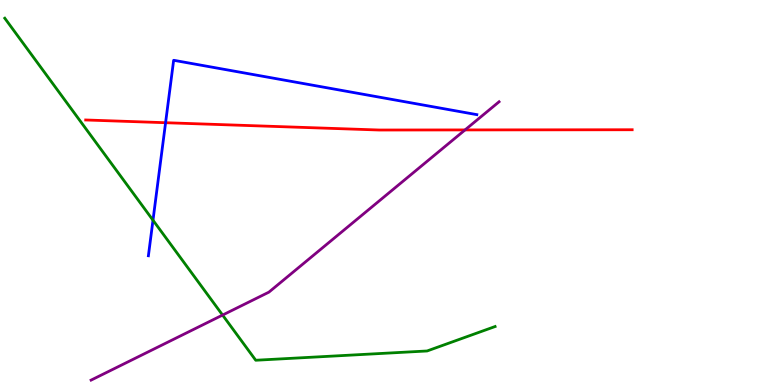[{'lines': ['blue', 'red'], 'intersections': [{'x': 2.14, 'y': 6.81}]}, {'lines': ['green', 'red'], 'intersections': []}, {'lines': ['purple', 'red'], 'intersections': [{'x': 6.0, 'y': 6.63}]}, {'lines': ['blue', 'green'], 'intersections': [{'x': 1.97, 'y': 4.28}]}, {'lines': ['blue', 'purple'], 'intersections': []}, {'lines': ['green', 'purple'], 'intersections': [{'x': 2.87, 'y': 1.82}]}]